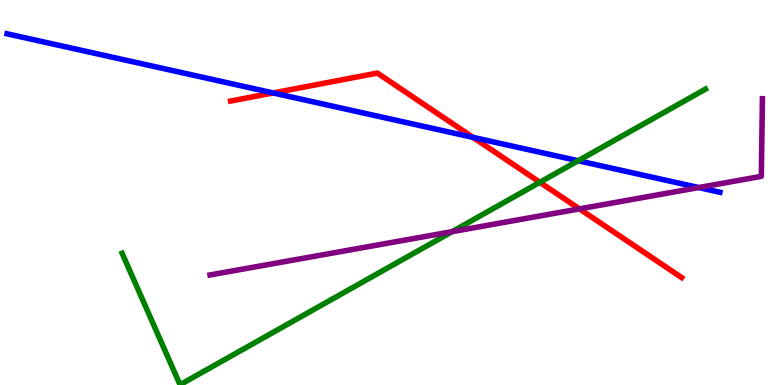[{'lines': ['blue', 'red'], 'intersections': [{'x': 3.52, 'y': 7.59}, {'x': 6.1, 'y': 6.43}]}, {'lines': ['green', 'red'], 'intersections': [{'x': 6.97, 'y': 5.27}]}, {'lines': ['purple', 'red'], 'intersections': [{'x': 7.48, 'y': 4.57}]}, {'lines': ['blue', 'green'], 'intersections': [{'x': 7.46, 'y': 5.82}]}, {'lines': ['blue', 'purple'], 'intersections': [{'x': 9.02, 'y': 5.13}]}, {'lines': ['green', 'purple'], 'intersections': [{'x': 5.83, 'y': 3.98}]}]